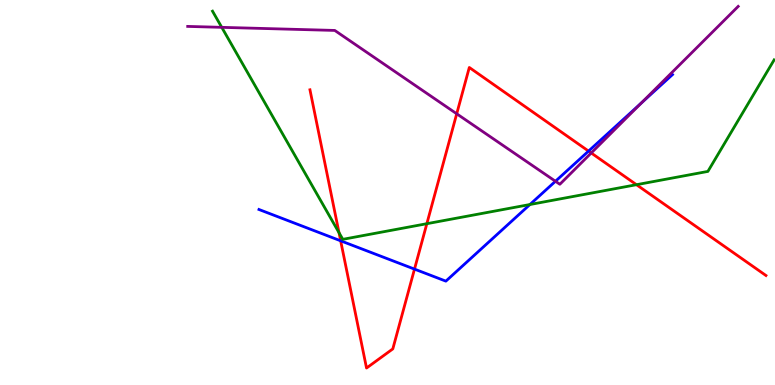[{'lines': ['blue', 'red'], 'intersections': [{'x': 4.4, 'y': 3.75}, {'x': 5.35, 'y': 3.01}, {'x': 7.59, 'y': 6.08}]}, {'lines': ['green', 'red'], 'intersections': [{'x': 4.37, 'y': 3.96}, {'x': 5.51, 'y': 4.19}, {'x': 8.21, 'y': 5.2}]}, {'lines': ['purple', 'red'], 'intersections': [{'x': 5.89, 'y': 7.04}, {'x': 7.63, 'y': 6.03}]}, {'lines': ['blue', 'green'], 'intersections': [{'x': 6.84, 'y': 4.69}]}, {'lines': ['blue', 'purple'], 'intersections': [{'x': 7.17, 'y': 5.29}, {'x': 8.28, 'y': 7.33}]}, {'lines': ['green', 'purple'], 'intersections': [{'x': 2.86, 'y': 9.29}]}]